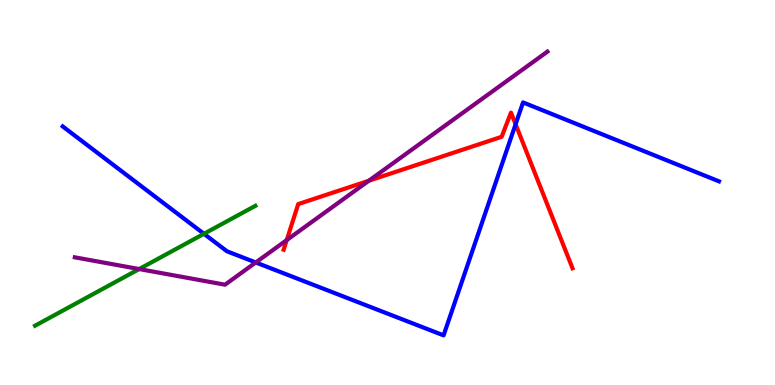[{'lines': ['blue', 'red'], 'intersections': [{'x': 6.65, 'y': 6.77}]}, {'lines': ['green', 'red'], 'intersections': []}, {'lines': ['purple', 'red'], 'intersections': [{'x': 3.7, 'y': 3.76}, {'x': 4.76, 'y': 5.31}]}, {'lines': ['blue', 'green'], 'intersections': [{'x': 2.63, 'y': 3.93}]}, {'lines': ['blue', 'purple'], 'intersections': [{'x': 3.3, 'y': 3.18}]}, {'lines': ['green', 'purple'], 'intersections': [{'x': 1.8, 'y': 3.01}]}]